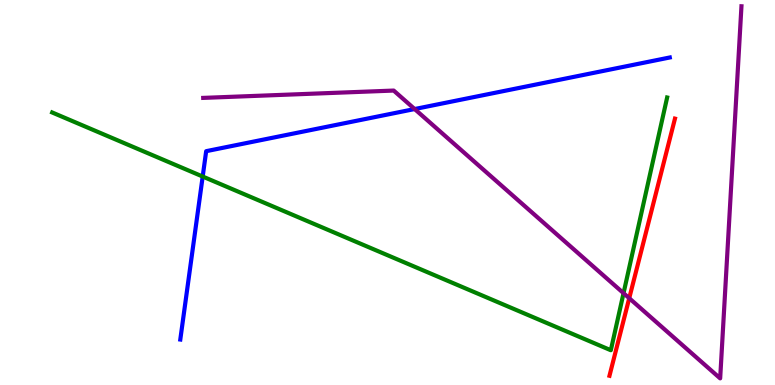[{'lines': ['blue', 'red'], 'intersections': []}, {'lines': ['green', 'red'], 'intersections': []}, {'lines': ['purple', 'red'], 'intersections': [{'x': 8.12, 'y': 2.25}]}, {'lines': ['blue', 'green'], 'intersections': [{'x': 2.62, 'y': 5.41}]}, {'lines': ['blue', 'purple'], 'intersections': [{'x': 5.35, 'y': 7.17}]}, {'lines': ['green', 'purple'], 'intersections': [{'x': 8.05, 'y': 2.38}]}]